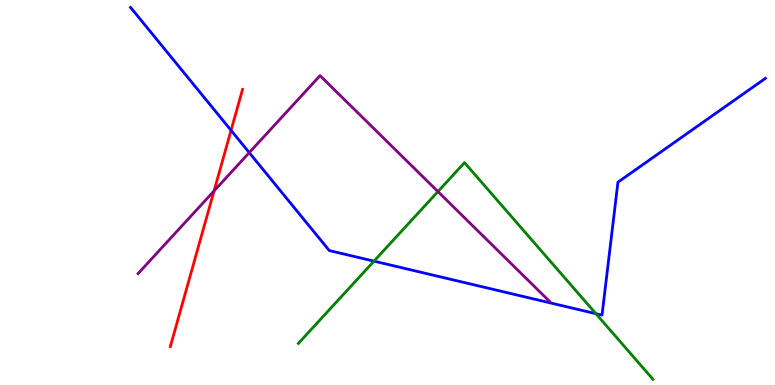[{'lines': ['blue', 'red'], 'intersections': [{'x': 2.98, 'y': 6.61}]}, {'lines': ['green', 'red'], 'intersections': []}, {'lines': ['purple', 'red'], 'intersections': [{'x': 2.76, 'y': 5.04}]}, {'lines': ['blue', 'green'], 'intersections': [{'x': 4.83, 'y': 3.22}, {'x': 7.69, 'y': 1.85}]}, {'lines': ['blue', 'purple'], 'intersections': [{'x': 3.22, 'y': 6.04}]}, {'lines': ['green', 'purple'], 'intersections': [{'x': 5.65, 'y': 5.02}]}]